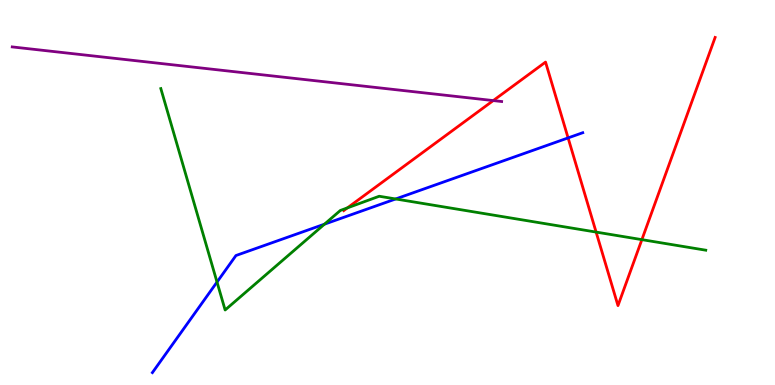[{'lines': ['blue', 'red'], 'intersections': [{'x': 7.33, 'y': 6.42}]}, {'lines': ['green', 'red'], 'intersections': [{'x': 4.48, 'y': 4.6}, {'x': 7.69, 'y': 3.97}, {'x': 8.28, 'y': 3.78}]}, {'lines': ['purple', 'red'], 'intersections': [{'x': 6.36, 'y': 7.39}]}, {'lines': ['blue', 'green'], 'intersections': [{'x': 2.8, 'y': 2.67}, {'x': 4.19, 'y': 4.18}, {'x': 5.11, 'y': 4.83}]}, {'lines': ['blue', 'purple'], 'intersections': []}, {'lines': ['green', 'purple'], 'intersections': []}]